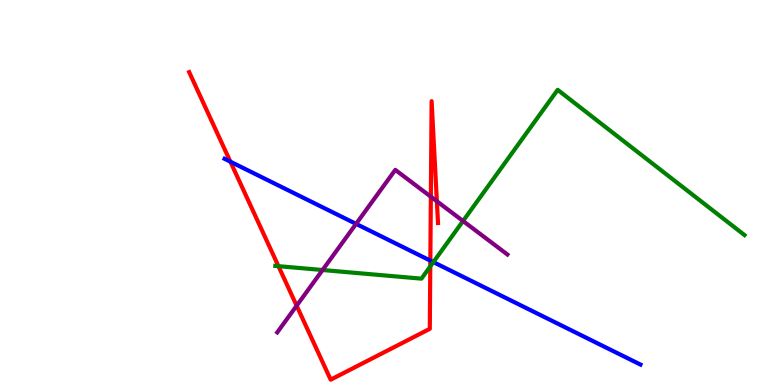[{'lines': ['blue', 'red'], 'intersections': [{'x': 2.97, 'y': 5.8}, {'x': 5.55, 'y': 3.23}]}, {'lines': ['green', 'red'], 'intersections': [{'x': 3.59, 'y': 3.09}, {'x': 5.55, 'y': 3.08}]}, {'lines': ['purple', 'red'], 'intersections': [{'x': 3.83, 'y': 2.06}, {'x': 5.56, 'y': 4.89}, {'x': 5.64, 'y': 4.77}]}, {'lines': ['blue', 'green'], 'intersections': [{'x': 5.59, 'y': 3.19}]}, {'lines': ['blue', 'purple'], 'intersections': [{'x': 4.59, 'y': 4.19}]}, {'lines': ['green', 'purple'], 'intersections': [{'x': 4.16, 'y': 2.99}, {'x': 5.97, 'y': 4.26}]}]